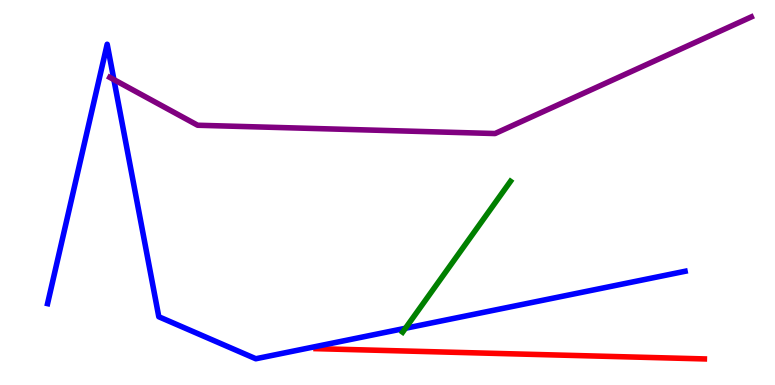[{'lines': ['blue', 'red'], 'intersections': []}, {'lines': ['green', 'red'], 'intersections': []}, {'lines': ['purple', 'red'], 'intersections': []}, {'lines': ['blue', 'green'], 'intersections': [{'x': 5.23, 'y': 1.47}]}, {'lines': ['blue', 'purple'], 'intersections': [{'x': 1.47, 'y': 7.93}]}, {'lines': ['green', 'purple'], 'intersections': []}]